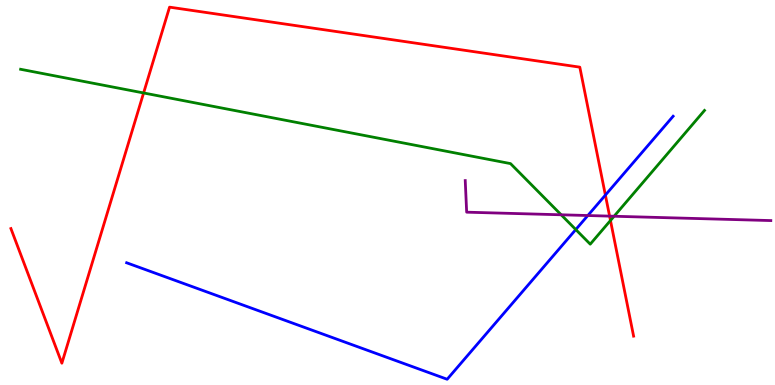[{'lines': ['blue', 'red'], 'intersections': [{'x': 7.81, 'y': 4.93}]}, {'lines': ['green', 'red'], 'intersections': [{'x': 1.85, 'y': 7.59}, {'x': 7.88, 'y': 4.27}]}, {'lines': ['purple', 'red'], 'intersections': [{'x': 7.87, 'y': 4.39}]}, {'lines': ['blue', 'green'], 'intersections': [{'x': 7.43, 'y': 4.04}]}, {'lines': ['blue', 'purple'], 'intersections': [{'x': 7.58, 'y': 4.4}]}, {'lines': ['green', 'purple'], 'intersections': [{'x': 7.24, 'y': 4.42}, {'x': 7.92, 'y': 4.38}]}]